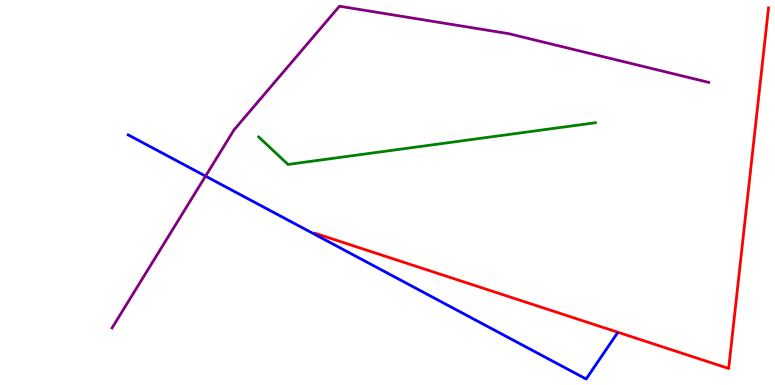[{'lines': ['blue', 'red'], 'intersections': []}, {'lines': ['green', 'red'], 'intersections': []}, {'lines': ['purple', 'red'], 'intersections': []}, {'lines': ['blue', 'green'], 'intersections': []}, {'lines': ['blue', 'purple'], 'intersections': [{'x': 2.65, 'y': 5.43}]}, {'lines': ['green', 'purple'], 'intersections': []}]